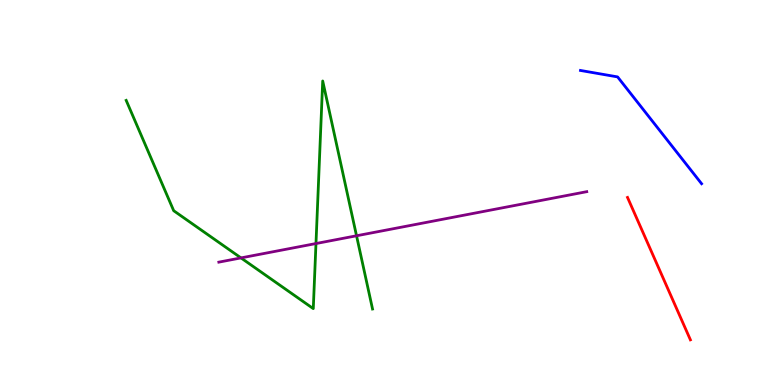[{'lines': ['blue', 'red'], 'intersections': []}, {'lines': ['green', 'red'], 'intersections': []}, {'lines': ['purple', 'red'], 'intersections': []}, {'lines': ['blue', 'green'], 'intersections': []}, {'lines': ['blue', 'purple'], 'intersections': []}, {'lines': ['green', 'purple'], 'intersections': [{'x': 3.11, 'y': 3.3}, {'x': 4.08, 'y': 3.67}, {'x': 4.6, 'y': 3.88}]}]